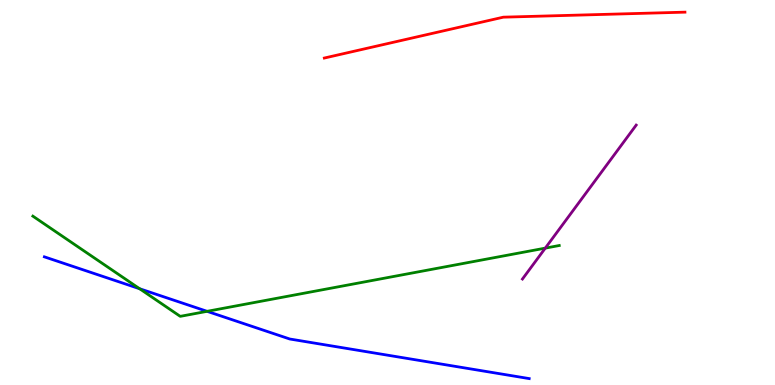[{'lines': ['blue', 'red'], 'intersections': []}, {'lines': ['green', 'red'], 'intersections': []}, {'lines': ['purple', 'red'], 'intersections': []}, {'lines': ['blue', 'green'], 'intersections': [{'x': 1.8, 'y': 2.5}, {'x': 2.67, 'y': 1.91}]}, {'lines': ['blue', 'purple'], 'intersections': []}, {'lines': ['green', 'purple'], 'intersections': [{'x': 7.04, 'y': 3.56}]}]